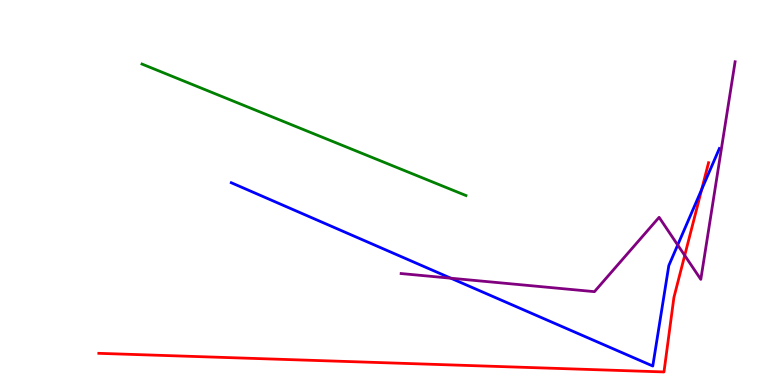[{'lines': ['blue', 'red'], 'intersections': [{'x': 9.05, 'y': 5.08}]}, {'lines': ['green', 'red'], 'intersections': []}, {'lines': ['purple', 'red'], 'intersections': [{'x': 8.84, 'y': 3.37}]}, {'lines': ['blue', 'green'], 'intersections': []}, {'lines': ['blue', 'purple'], 'intersections': [{'x': 5.82, 'y': 2.77}, {'x': 8.74, 'y': 3.64}]}, {'lines': ['green', 'purple'], 'intersections': []}]